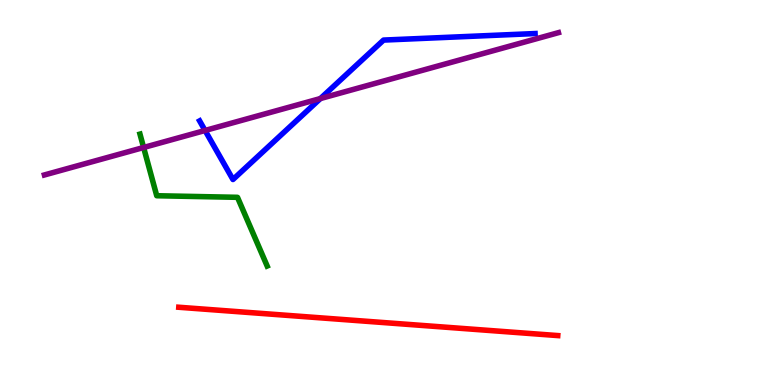[{'lines': ['blue', 'red'], 'intersections': []}, {'lines': ['green', 'red'], 'intersections': []}, {'lines': ['purple', 'red'], 'intersections': []}, {'lines': ['blue', 'green'], 'intersections': []}, {'lines': ['blue', 'purple'], 'intersections': [{'x': 2.65, 'y': 6.61}, {'x': 4.13, 'y': 7.44}]}, {'lines': ['green', 'purple'], 'intersections': [{'x': 1.85, 'y': 6.17}]}]